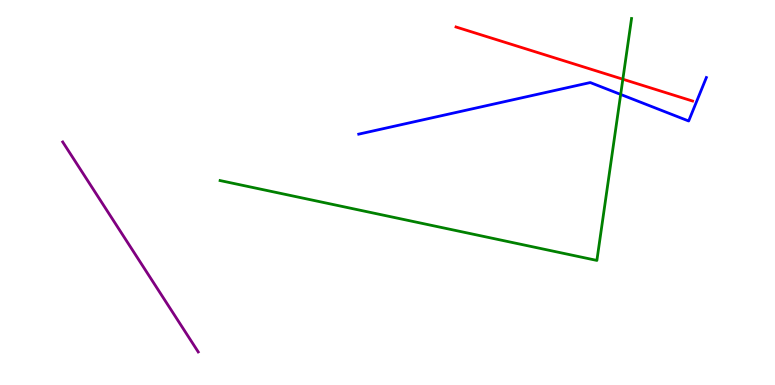[{'lines': ['blue', 'red'], 'intersections': []}, {'lines': ['green', 'red'], 'intersections': [{'x': 8.04, 'y': 7.94}]}, {'lines': ['purple', 'red'], 'intersections': []}, {'lines': ['blue', 'green'], 'intersections': [{'x': 8.01, 'y': 7.55}]}, {'lines': ['blue', 'purple'], 'intersections': []}, {'lines': ['green', 'purple'], 'intersections': []}]